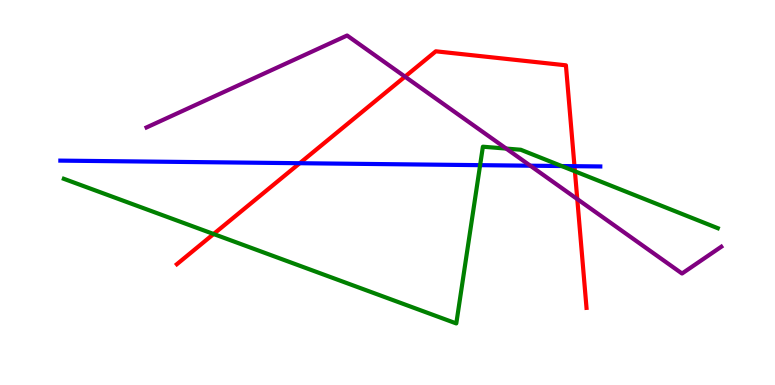[{'lines': ['blue', 'red'], 'intersections': [{'x': 3.87, 'y': 5.76}, {'x': 7.41, 'y': 5.68}]}, {'lines': ['green', 'red'], 'intersections': [{'x': 2.76, 'y': 3.92}, {'x': 7.42, 'y': 5.55}]}, {'lines': ['purple', 'red'], 'intersections': [{'x': 5.23, 'y': 8.01}, {'x': 7.45, 'y': 4.83}]}, {'lines': ['blue', 'green'], 'intersections': [{'x': 6.2, 'y': 5.71}, {'x': 7.25, 'y': 5.69}]}, {'lines': ['blue', 'purple'], 'intersections': [{'x': 6.84, 'y': 5.7}]}, {'lines': ['green', 'purple'], 'intersections': [{'x': 6.53, 'y': 6.14}]}]